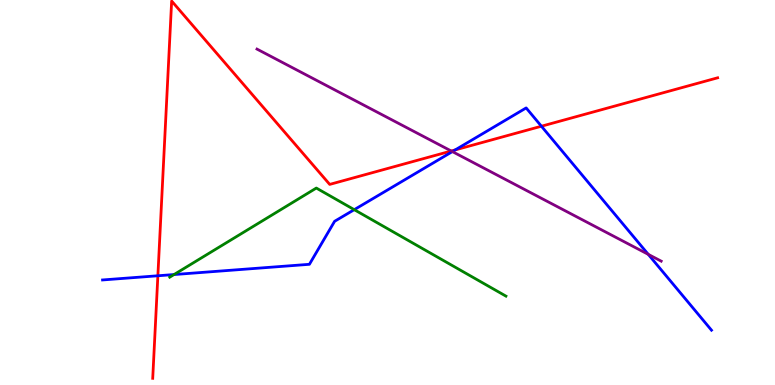[{'lines': ['blue', 'red'], 'intersections': [{'x': 2.04, 'y': 2.84}, {'x': 5.87, 'y': 6.11}, {'x': 6.99, 'y': 6.72}]}, {'lines': ['green', 'red'], 'intersections': []}, {'lines': ['purple', 'red'], 'intersections': [{'x': 5.82, 'y': 6.08}]}, {'lines': ['blue', 'green'], 'intersections': [{'x': 2.25, 'y': 2.87}, {'x': 4.57, 'y': 4.55}]}, {'lines': ['blue', 'purple'], 'intersections': [{'x': 5.84, 'y': 6.06}, {'x': 8.36, 'y': 3.39}]}, {'lines': ['green', 'purple'], 'intersections': []}]